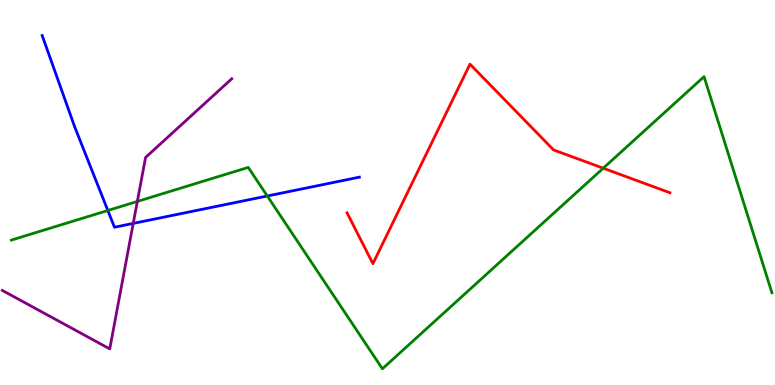[{'lines': ['blue', 'red'], 'intersections': []}, {'lines': ['green', 'red'], 'intersections': [{'x': 7.78, 'y': 5.63}]}, {'lines': ['purple', 'red'], 'intersections': []}, {'lines': ['blue', 'green'], 'intersections': [{'x': 1.39, 'y': 4.53}, {'x': 3.45, 'y': 4.91}]}, {'lines': ['blue', 'purple'], 'intersections': [{'x': 1.72, 'y': 4.2}]}, {'lines': ['green', 'purple'], 'intersections': [{'x': 1.77, 'y': 4.77}]}]